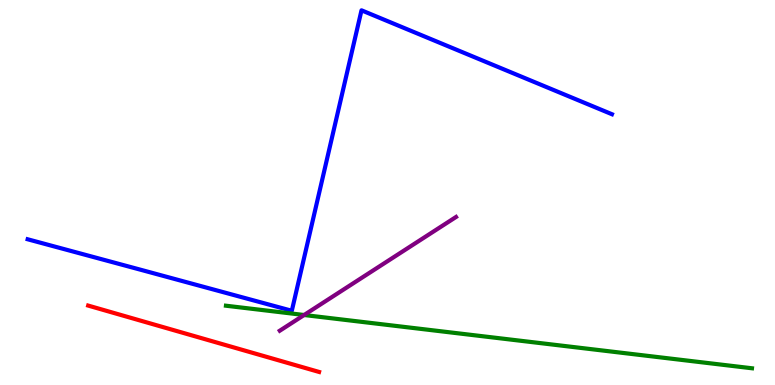[{'lines': ['blue', 'red'], 'intersections': []}, {'lines': ['green', 'red'], 'intersections': []}, {'lines': ['purple', 'red'], 'intersections': []}, {'lines': ['blue', 'green'], 'intersections': []}, {'lines': ['blue', 'purple'], 'intersections': []}, {'lines': ['green', 'purple'], 'intersections': [{'x': 3.92, 'y': 1.82}]}]